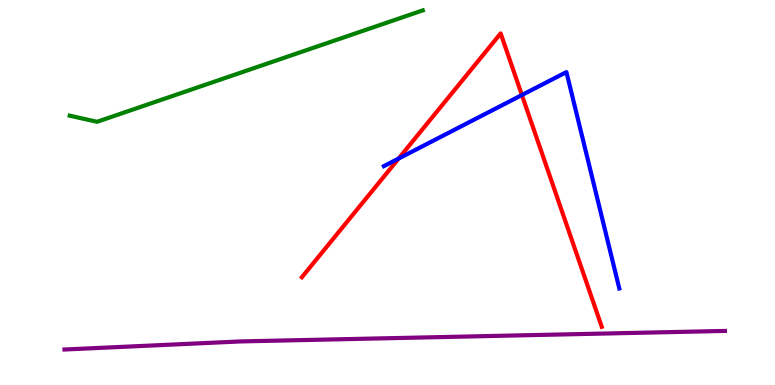[{'lines': ['blue', 'red'], 'intersections': [{'x': 5.14, 'y': 5.88}, {'x': 6.73, 'y': 7.53}]}, {'lines': ['green', 'red'], 'intersections': []}, {'lines': ['purple', 'red'], 'intersections': []}, {'lines': ['blue', 'green'], 'intersections': []}, {'lines': ['blue', 'purple'], 'intersections': []}, {'lines': ['green', 'purple'], 'intersections': []}]